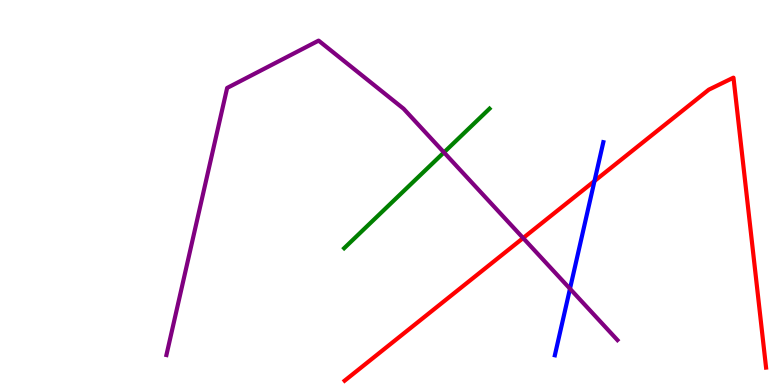[{'lines': ['blue', 'red'], 'intersections': [{'x': 7.67, 'y': 5.3}]}, {'lines': ['green', 'red'], 'intersections': []}, {'lines': ['purple', 'red'], 'intersections': [{'x': 6.75, 'y': 3.82}]}, {'lines': ['blue', 'green'], 'intersections': []}, {'lines': ['blue', 'purple'], 'intersections': [{'x': 7.35, 'y': 2.5}]}, {'lines': ['green', 'purple'], 'intersections': [{'x': 5.73, 'y': 6.04}]}]